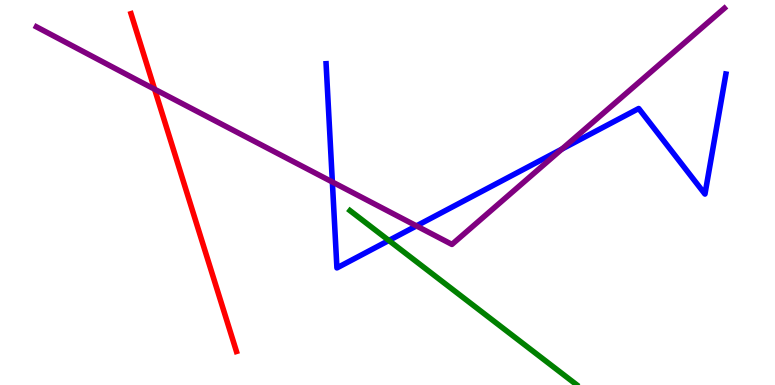[{'lines': ['blue', 'red'], 'intersections': []}, {'lines': ['green', 'red'], 'intersections': []}, {'lines': ['purple', 'red'], 'intersections': [{'x': 1.99, 'y': 7.68}]}, {'lines': ['blue', 'green'], 'intersections': [{'x': 5.02, 'y': 3.75}]}, {'lines': ['blue', 'purple'], 'intersections': [{'x': 4.29, 'y': 5.27}, {'x': 5.37, 'y': 4.13}, {'x': 7.25, 'y': 6.13}]}, {'lines': ['green', 'purple'], 'intersections': []}]